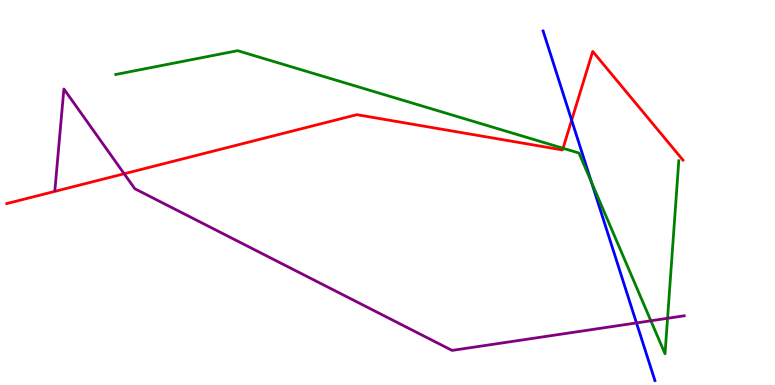[{'lines': ['blue', 'red'], 'intersections': [{'x': 7.38, 'y': 6.88}]}, {'lines': ['green', 'red'], 'intersections': [{'x': 7.26, 'y': 6.15}]}, {'lines': ['purple', 'red'], 'intersections': [{'x': 1.6, 'y': 5.49}]}, {'lines': ['blue', 'green'], 'intersections': [{'x': 7.63, 'y': 5.27}]}, {'lines': ['blue', 'purple'], 'intersections': [{'x': 8.21, 'y': 1.61}]}, {'lines': ['green', 'purple'], 'intersections': [{'x': 8.4, 'y': 1.67}, {'x': 8.61, 'y': 1.73}]}]